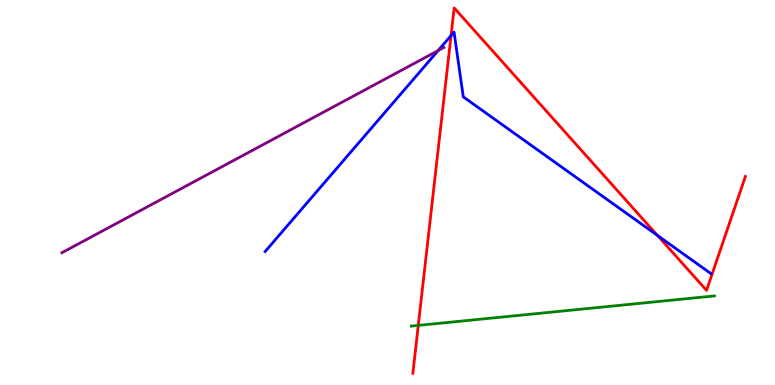[{'lines': ['blue', 'red'], 'intersections': [{'x': 5.82, 'y': 9.08}, {'x': 8.48, 'y': 3.88}]}, {'lines': ['green', 'red'], 'intersections': [{'x': 5.4, 'y': 1.55}]}, {'lines': ['purple', 'red'], 'intersections': []}, {'lines': ['blue', 'green'], 'intersections': []}, {'lines': ['blue', 'purple'], 'intersections': [{'x': 5.65, 'y': 8.69}]}, {'lines': ['green', 'purple'], 'intersections': []}]